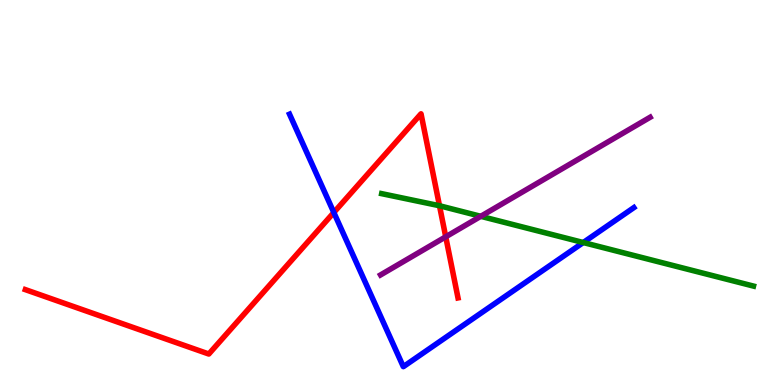[{'lines': ['blue', 'red'], 'intersections': [{'x': 4.31, 'y': 4.48}]}, {'lines': ['green', 'red'], 'intersections': [{'x': 5.67, 'y': 4.66}]}, {'lines': ['purple', 'red'], 'intersections': [{'x': 5.75, 'y': 3.85}]}, {'lines': ['blue', 'green'], 'intersections': [{'x': 7.53, 'y': 3.7}]}, {'lines': ['blue', 'purple'], 'intersections': []}, {'lines': ['green', 'purple'], 'intersections': [{'x': 6.2, 'y': 4.38}]}]